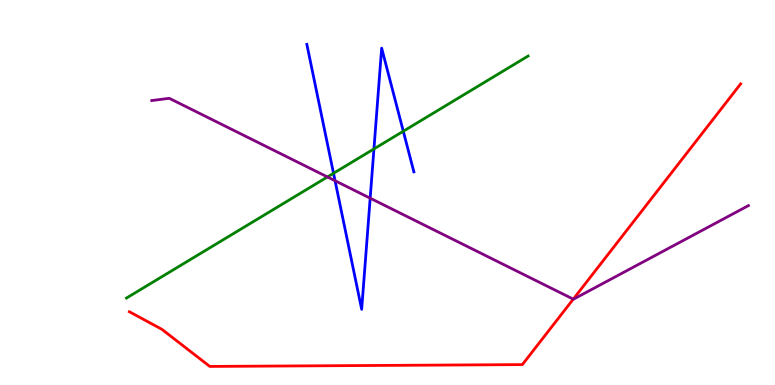[{'lines': ['blue', 'red'], 'intersections': []}, {'lines': ['green', 'red'], 'intersections': []}, {'lines': ['purple', 'red'], 'intersections': [{'x': 7.4, 'y': 2.23}]}, {'lines': ['blue', 'green'], 'intersections': [{'x': 4.3, 'y': 5.5}, {'x': 4.83, 'y': 6.13}, {'x': 5.2, 'y': 6.59}]}, {'lines': ['blue', 'purple'], 'intersections': [{'x': 4.32, 'y': 5.31}, {'x': 4.78, 'y': 4.85}]}, {'lines': ['green', 'purple'], 'intersections': [{'x': 4.23, 'y': 5.4}]}]